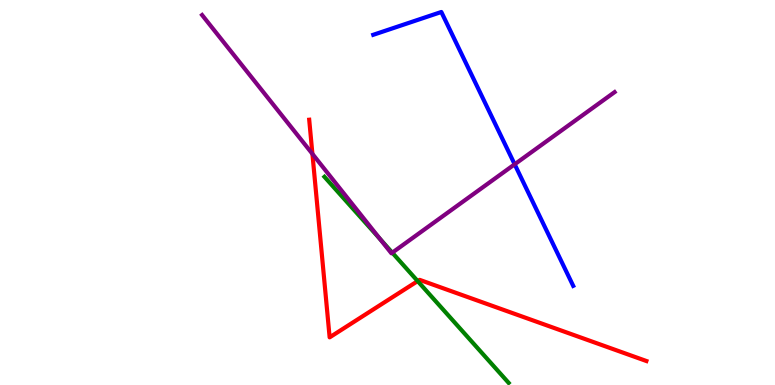[{'lines': ['blue', 'red'], 'intersections': []}, {'lines': ['green', 'red'], 'intersections': [{'x': 5.39, 'y': 2.7}]}, {'lines': ['purple', 'red'], 'intersections': [{'x': 4.03, 'y': 6.0}]}, {'lines': ['blue', 'green'], 'intersections': []}, {'lines': ['blue', 'purple'], 'intersections': [{'x': 6.64, 'y': 5.73}]}, {'lines': ['green', 'purple'], 'intersections': [{'x': 4.9, 'y': 3.79}, {'x': 5.06, 'y': 3.44}]}]